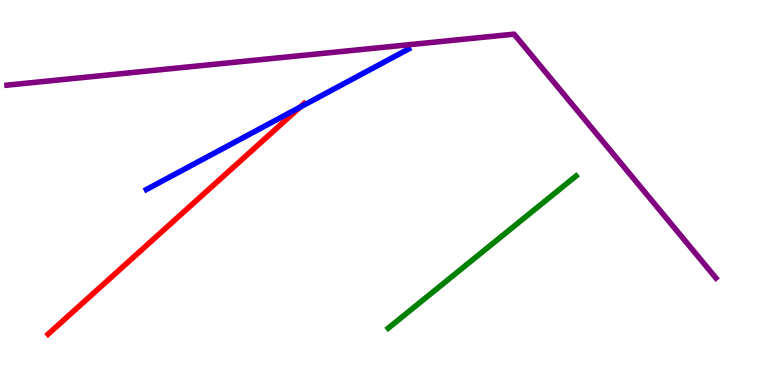[{'lines': ['blue', 'red'], 'intersections': [{'x': 3.87, 'y': 7.22}]}, {'lines': ['green', 'red'], 'intersections': []}, {'lines': ['purple', 'red'], 'intersections': []}, {'lines': ['blue', 'green'], 'intersections': []}, {'lines': ['blue', 'purple'], 'intersections': []}, {'lines': ['green', 'purple'], 'intersections': []}]